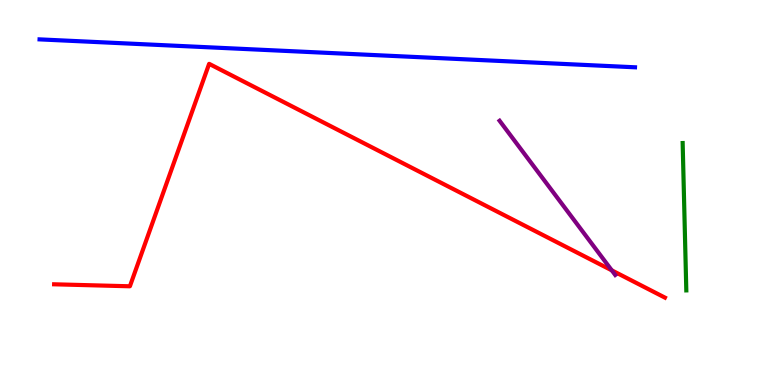[{'lines': ['blue', 'red'], 'intersections': []}, {'lines': ['green', 'red'], 'intersections': []}, {'lines': ['purple', 'red'], 'intersections': [{'x': 7.89, 'y': 2.98}]}, {'lines': ['blue', 'green'], 'intersections': []}, {'lines': ['blue', 'purple'], 'intersections': []}, {'lines': ['green', 'purple'], 'intersections': []}]